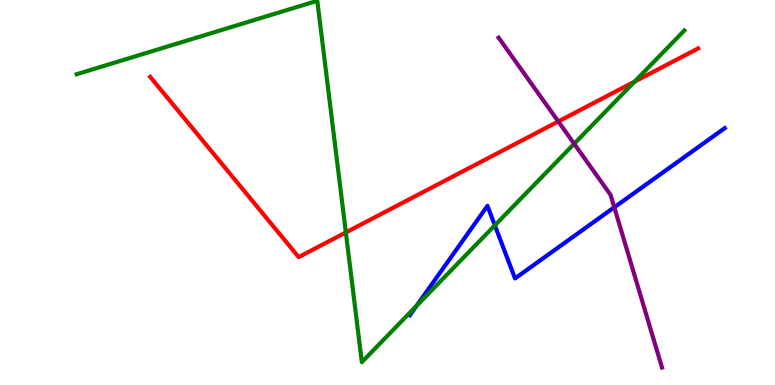[{'lines': ['blue', 'red'], 'intersections': []}, {'lines': ['green', 'red'], 'intersections': [{'x': 4.46, 'y': 3.96}, {'x': 8.19, 'y': 7.88}]}, {'lines': ['purple', 'red'], 'intersections': [{'x': 7.2, 'y': 6.84}]}, {'lines': ['blue', 'green'], 'intersections': [{'x': 5.37, 'y': 2.05}, {'x': 6.39, 'y': 4.15}]}, {'lines': ['blue', 'purple'], 'intersections': [{'x': 7.93, 'y': 4.62}]}, {'lines': ['green', 'purple'], 'intersections': [{'x': 7.41, 'y': 6.27}]}]